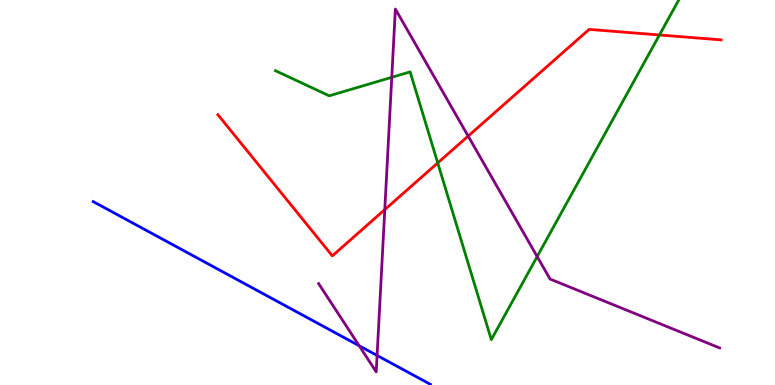[{'lines': ['blue', 'red'], 'intersections': []}, {'lines': ['green', 'red'], 'intersections': [{'x': 5.65, 'y': 5.77}, {'x': 8.51, 'y': 9.09}]}, {'lines': ['purple', 'red'], 'intersections': [{'x': 4.96, 'y': 4.56}, {'x': 6.04, 'y': 6.47}]}, {'lines': ['blue', 'green'], 'intersections': []}, {'lines': ['blue', 'purple'], 'intersections': [{'x': 4.63, 'y': 1.02}, {'x': 4.87, 'y': 0.767}]}, {'lines': ['green', 'purple'], 'intersections': [{'x': 5.06, 'y': 7.99}, {'x': 6.93, 'y': 3.34}]}]